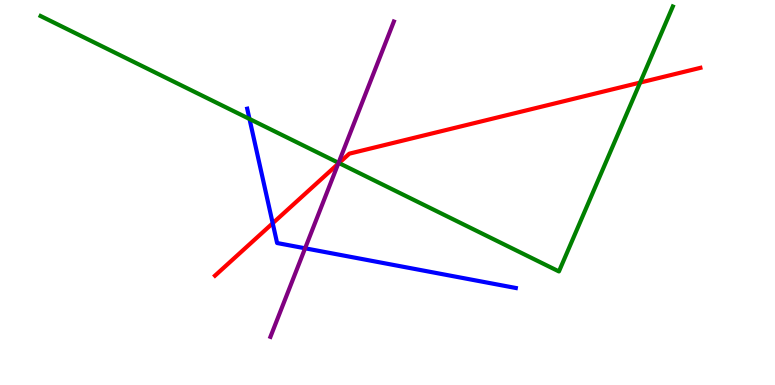[{'lines': ['blue', 'red'], 'intersections': [{'x': 3.52, 'y': 4.2}]}, {'lines': ['green', 'red'], 'intersections': [{'x': 4.37, 'y': 5.76}, {'x': 8.26, 'y': 7.86}]}, {'lines': ['purple', 'red'], 'intersections': [{'x': 4.36, 'y': 5.75}]}, {'lines': ['blue', 'green'], 'intersections': [{'x': 3.22, 'y': 6.91}]}, {'lines': ['blue', 'purple'], 'intersections': [{'x': 3.94, 'y': 3.55}]}, {'lines': ['green', 'purple'], 'intersections': [{'x': 4.37, 'y': 5.77}]}]